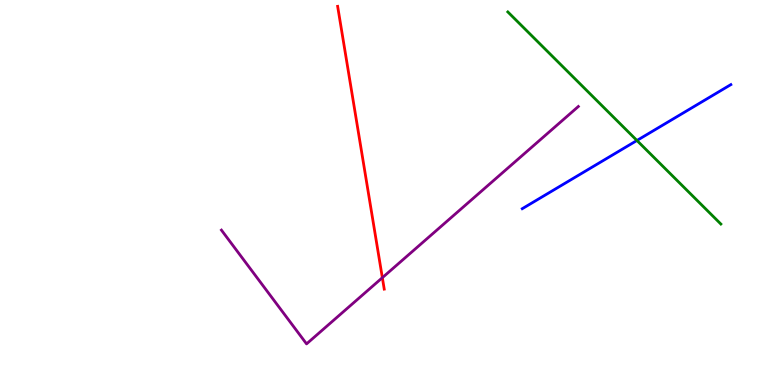[{'lines': ['blue', 'red'], 'intersections': []}, {'lines': ['green', 'red'], 'intersections': []}, {'lines': ['purple', 'red'], 'intersections': [{'x': 4.93, 'y': 2.79}]}, {'lines': ['blue', 'green'], 'intersections': [{'x': 8.22, 'y': 6.35}]}, {'lines': ['blue', 'purple'], 'intersections': []}, {'lines': ['green', 'purple'], 'intersections': []}]